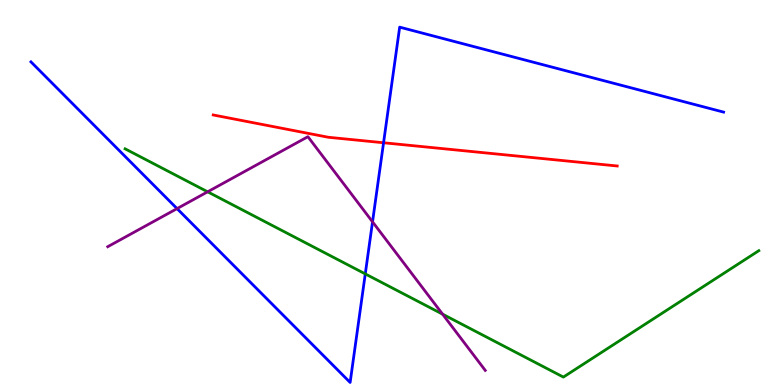[{'lines': ['blue', 'red'], 'intersections': [{'x': 4.95, 'y': 6.29}]}, {'lines': ['green', 'red'], 'intersections': []}, {'lines': ['purple', 'red'], 'intersections': []}, {'lines': ['blue', 'green'], 'intersections': [{'x': 4.71, 'y': 2.89}]}, {'lines': ['blue', 'purple'], 'intersections': [{'x': 2.28, 'y': 4.58}, {'x': 4.81, 'y': 4.24}]}, {'lines': ['green', 'purple'], 'intersections': [{'x': 2.68, 'y': 5.02}, {'x': 5.71, 'y': 1.84}]}]